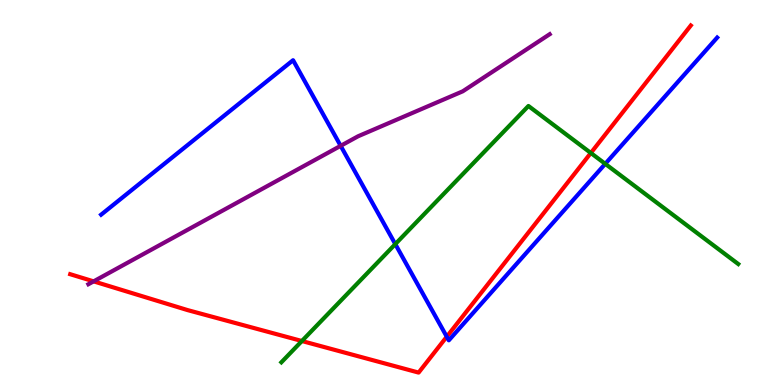[{'lines': ['blue', 'red'], 'intersections': [{'x': 5.76, 'y': 1.25}]}, {'lines': ['green', 'red'], 'intersections': [{'x': 3.9, 'y': 1.14}, {'x': 7.62, 'y': 6.03}]}, {'lines': ['purple', 'red'], 'intersections': [{'x': 1.21, 'y': 2.69}]}, {'lines': ['blue', 'green'], 'intersections': [{'x': 5.1, 'y': 3.66}, {'x': 7.81, 'y': 5.74}]}, {'lines': ['blue', 'purple'], 'intersections': [{'x': 4.4, 'y': 6.21}]}, {'lines': ['green', 'purple'], 'intersections': []}]